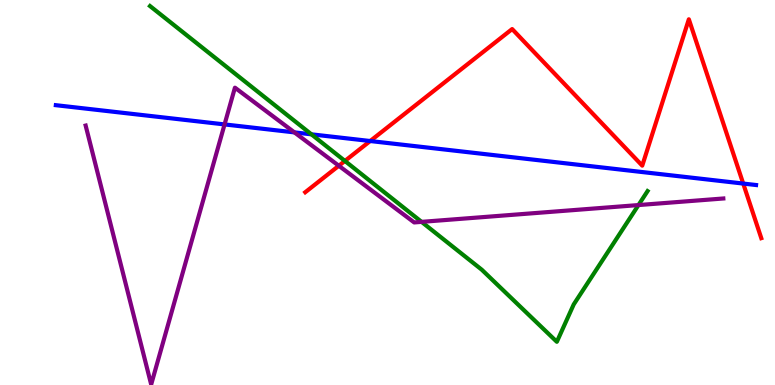[{'lines': ['blue', 'red'], 'intersections': [{'x': 4.78, 'y': 6.34}, {'x': 9.59, 'y': 5.23}]}, {'lines': ['green', 'red'], 'intersections': [{'x': 4.45, 'y': 5.82}]}, {'lines': ['purple', 'red'], 'intersections': [{'x': 4.37, 'y': 5.69}]}, {'lines': ['blue', 'green'], 'intersections': [{'x': 4.02, 'y': 6.51}]}, {'lines': ['blue', 'purple'], 'intersections': [{'x': 2.9, 'y': 6.77}, {'x': 3.8, 'y': 6.56}]}, {'lines': ['green', 'purple'], 'intersections': [{'x': 5.44, 'y': 4.24}, {'x': 8.24, 'y': 4.67}]}]